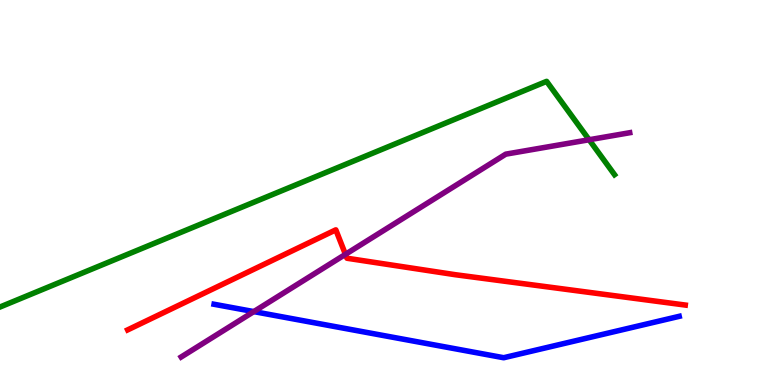[{'lines': ['blue', 'red'], 'intersections': []}, {'lines': ['green', 'red'], 'intersections': []}, {'lines': ['purple', 'red'], 'intersections': [{'x': 4.46, 'y': 3.39}]}, {'lines': ['blue', 'green'], 'intersections': []}, {'lines': ['blue', 'purple'], 'intersections': [{'x': 3.27, 'y': 1.91}]}, {'lines': ['green', 'purple'], 'intersections': [{'x': 7.6, 'y': 6.37}]}]